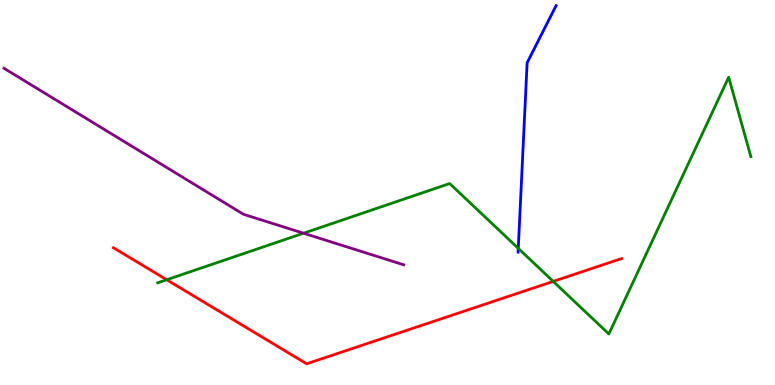[{'lines': ['blue', 'red'], 'intersections': []}, {'lines': ['green', 'red'], 'intersections': [{'x': 2.15, 'y': 2.73}, {'x': 7.14, 'y': 2.69}]}, {'lines': ['purple', 'red'], 'intersections': []}, {'lines': ['blue', 'green'], 'intersections': [{'x': 6.69, 'y': 3.55}]}, {'lines': ['blue', 'purple'], 'intersections': []}, {'lines': ['green', 'purple'], 'intersections': [{'x': 3.92, 'y': 3.94}]}]